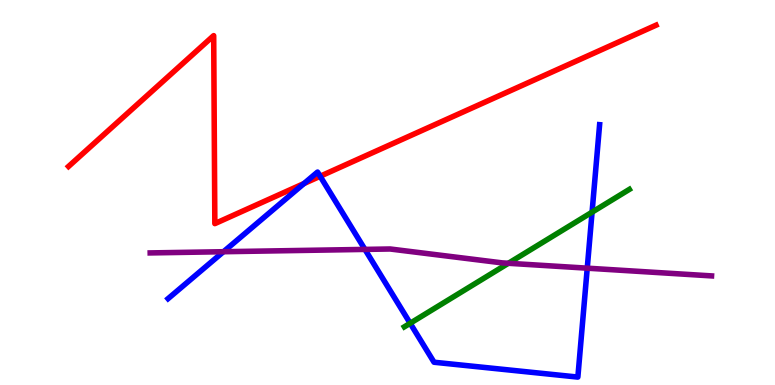[{'lines': ['blue', 'red'], 'intersections': [{'x': 3.92, 'y': 5.23}, {'x': 4.13, 'y': 5.42}]}, {'lines': ['green', 'red'], 'intersections': []}, {'lines': ['purple', 'red'], 'intersections': []}, {'lines': ['blue', 'green'], 'intersections': [{'x': 5.29, 'y': 1.6}, {'x': 7.64, 'y': 4.49}]}, {'lines': ['blue', 'purple'], 'intersections': [{'x': 2.88, 'y': 3.46}, {'x': 4.71, 'y': 3.52}, {'x': 7.58, 'y': 3.03}]}, {'lines': ['green', 'purple'], 'intersections': [{'x': 6.56, 'y': 3.16}]}]